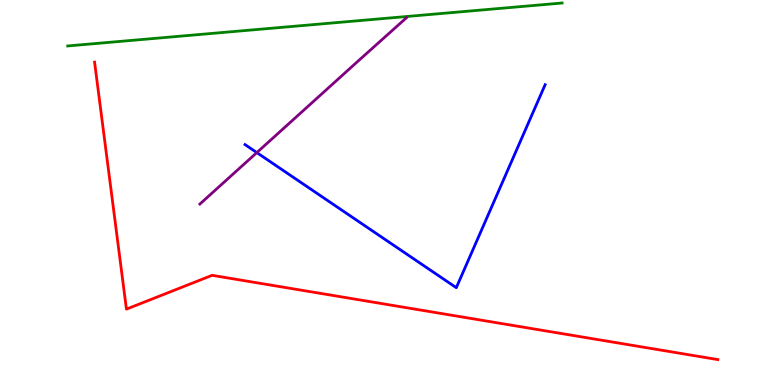[{'lines': ['blue', 'red'], 'intersections': []}, {'lines': ['green', 'red'], 'intersections': []}, {'lines': ['purple', 'red'], 'intersections': []}, {'lines': ['blue', 'green'], 'intersections': []}, {'lines': ['blue', 'purple'], 'intersections': [{'x': 3.31, 'y': 6.04}]}, {'lines': ['green', 'purple'], 'intersections': []}]